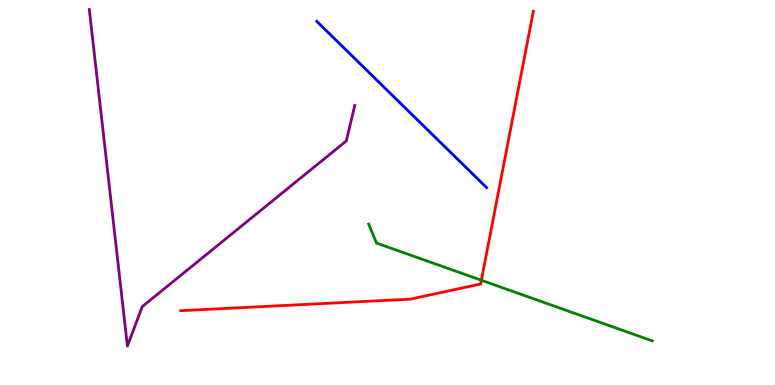[{'lines': ['blue', 'red'], 'intersections': []}, {'lines': ['green', 'red'], 'intersections': [{'x': 6.21, 'y': 2.72}]}, {'lines': ['purple', 'red'], 'intersections': []}, {'lines': ['blue', 'green'], 'intersections': []}, {'lines': ['blue', 'purple'], 'intersections': []}, {'lines': ['green', 'purple'], 'intersections': []}]